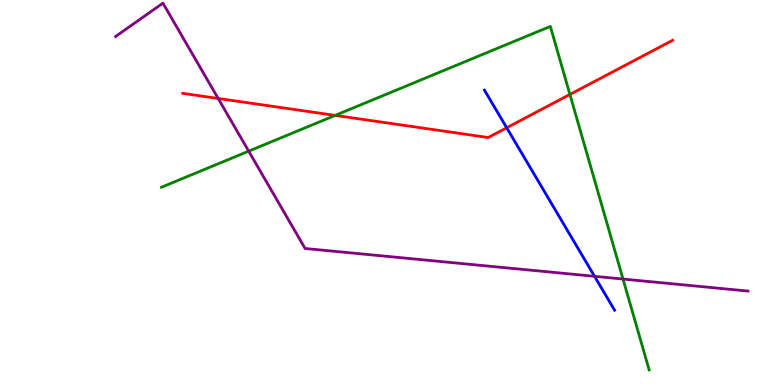[{'lines': ['blue', 'red'], 'intersections': [{'x': 6.54, 'y': 6.68}]}, {'lines': ['green', 'red'], 'intersections': [{'x': 4.32, 'y': 7.0}, {'x': 7.35, 'y': 7.55}]}, {'lines': ['purple', 'red'], 'intersections': [{'x': 2.82, 'y': 7.44}]}, {'lines': ['blue', 'green'], 'intersections': []}, {'lines': ['blue', 'purple'], 'intersections': [{'x': 7.67, 'y': 2.82}]}, {'lines': ['green', 'purple'], 'intersections': [{'x': 3.21, 'y': 6.07}, {'x': 8.04, 'y': 2.75}]}]